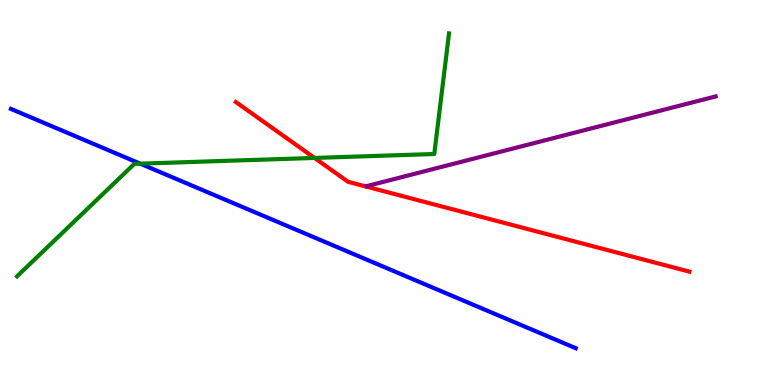[{'lines': ['blue', 'red'], 'intersections': []}, {'lines': ['green', 'red'], 'intersections': [{'x': 4.06, 'y': 5.9}]}, {'lines': ['purple', 'red'], 'intersections': []}, {'lines': ['blue', 'green'], 'intersections': [{'x': 1.81, 'y': 5.75}]}, {'lines': ['blue', 'purple'], 'intersections': []}, {'lines': ['green', 'purple'], 'intersections': []}]